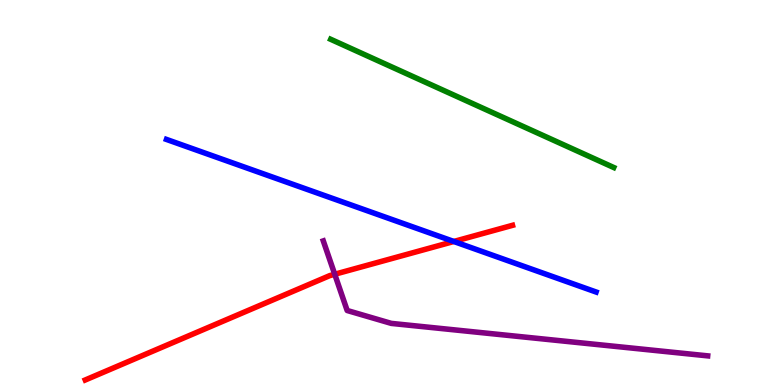[{'lines': ['blue', 'red'], 'intersections': [{'x': 5.86, 'y': 3.73}]}, {'lines': ['green', 'red'], 'intersections': []}, {'lines': ['purple', 'red'], 'intersections': [{'x': 4.32, 'y': 2.88}]}, {'lines': ['blue', 'green'], 'intersections': []}, {'lines': ['blue', 'purple'], 'intersections': []}, {'lines': ['green', 'purple'], 'intersections': []}]